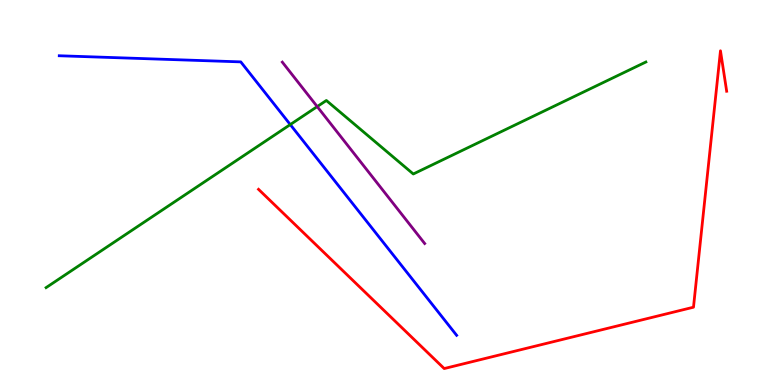[{'lines': ['blue', 'red'], 'intersections': []}, {'lines': ['green', 'red'], 'intersections': []}, {'lines': ['purple', 'red'], 'intersections': []}, {'lines': ['blue', 'green'], 'intersections': [{'x': 3.75, 'y': 6.76}]}, {'lines': ['blue', 'purple'], 'intersections': []}, {'lines': ['green', 'purple'], 'intersections': [{'x': 4.09, 'y': 7.23}]}]